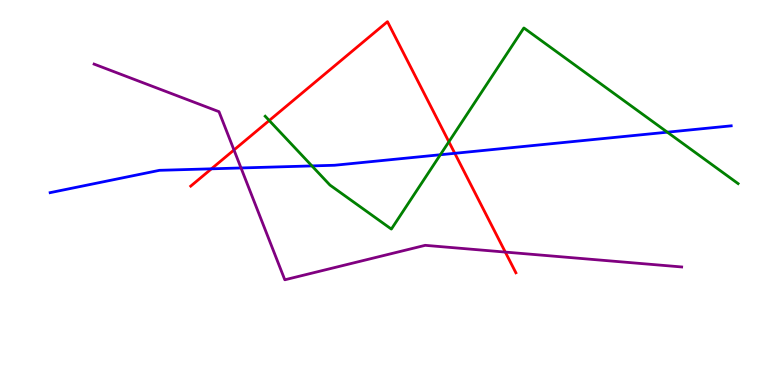[{'lines': ['blue', 'red'], 'intersections': [{'x': 2.73, 'y': 5.62}, {'x': 5.87, 'y': 6.02}]}, {'lines': ['green', 'red'], 'intersections': [{'x': 3.47, 'y': 6.87}, {'x': 5.79, 'y': 6.32}]}, {'lines': ['purple', 'red'], 'intersections': [{'x': 3.02, 'y': 6.1}, {'x': 6.52, 'y': 3.45}]}, {'lines': ['blue', 'green'], 'intersections': [{'x': 4.02, 'y': 5.69}, {'x': 5.68, 'y': 5.98}, {'x': 8.61, 'y': 6.57}]}, {'lines': ['blue', 'purple'], 'intersections': [{'x': 3.11, 'y': 5.64}]}, {'lines': ['green', 'purple'], 'intersections': []}]